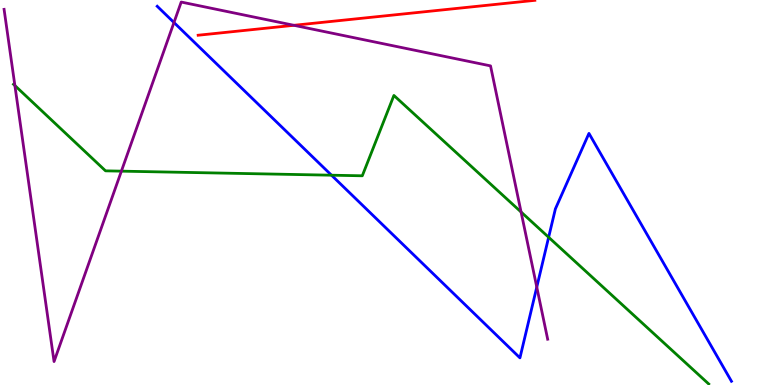[{'lines': ['blue', 'red'], 'intersections': []}, {'lines': ['green', 'red'], 'intersections': []}, {'lines': ['purple', 'red'], 'intersections': [{'x': 3.79, 'y': 9.34}]}, {'lines': ['blue', 'green'], 'intersections': [{'x': 4.28, 'y': 5.45}, {'x': 7.08, 'y': 3.84}]}, {'lines': ['blue', 'purple'], 'intersections': [{'x': 2.24, 'y': 9.42}, {'x': 6.93, 'y': 2.54}]}, {'lines': ['green', 'purple'], 'intersections': [{'x': 0.192, 'y': 7.78}, {'x': 1.57, 'y': 5.55}, {'x': 6.72, 'y': 4.49}]}]